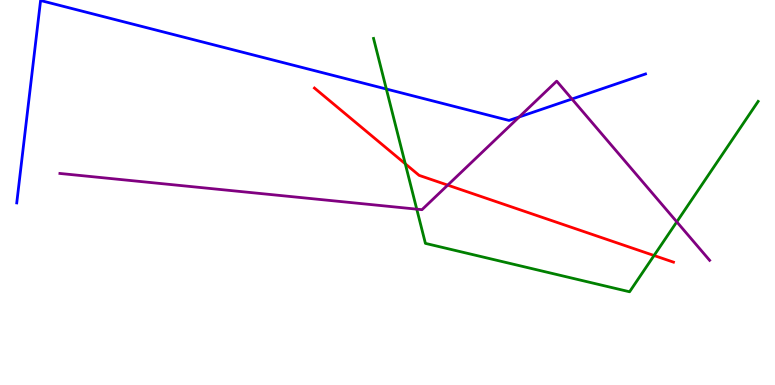[{'lines': ['blue', 'red'], 'intersections': []}, {'lines': ['green', 'red'], 'intersections': [{'x': 5.23, 'y': 5.75}, {'x': 8.44, 'y': 3.36}]}, {'lines': ['purple', 'red'], 'intersections': [{'x': 5.78, 'y': 5.19}]}, {'lines': ['blue', 'green'], 'intersections': [{'x': 4.99, 'y': 7.69}]}, {'lines': ['blue', 'purple'], 'intersections': [{'x': 6.7, 'y': 6.96}, {'x': 7.38, 'y': 7.43}]}, {'lines': ['green', 'purple'], 'intersections': [{'x': 5.38, 'y': 4.57}, {'x': 8.73, 'y': 4.24}]}]